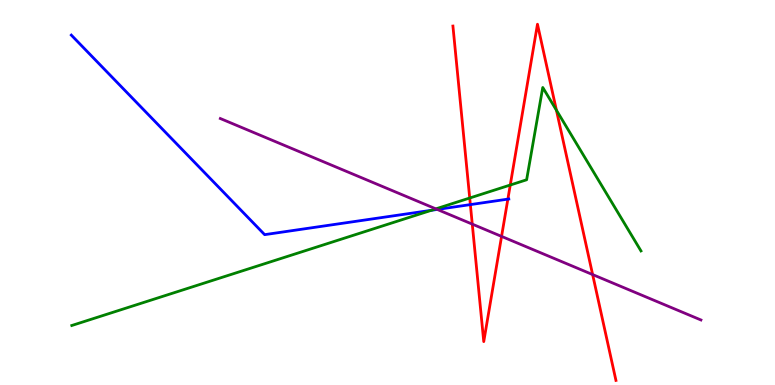[{'lines': ['blue', 'red'], 'intersections': [{'x': 6.07, 'y': 4.69}, {'x': 6.55, 'y': 4.83}]}, {'lines': ['green', 'red'], 'intersections': [{'x': 6.06, 'y': 4.86}, {'x': 6.58, 'y': 5.19}, {'x': 7.18, 'y': 7.14}]}, {'lines': ['purple', 'red'], 'intersections': [{'x': 6.09, 'y': 4.18}, {'x': 6.47, 'y': 3.86}, {'x': 7.65, 'y': 2.87}]}, {'lines': ['blue', 'green'], 'intersections': [{'x': 5.57, 'y': 4.54}]}, {'lines': ['blue', 'purple'], 'intersections': [{'x': 5.64, 'y': 4.56}]}, {'lines': ['green', 'purple'], 'intersections': [{'x': 5.62, 'y': 4.57}]}]